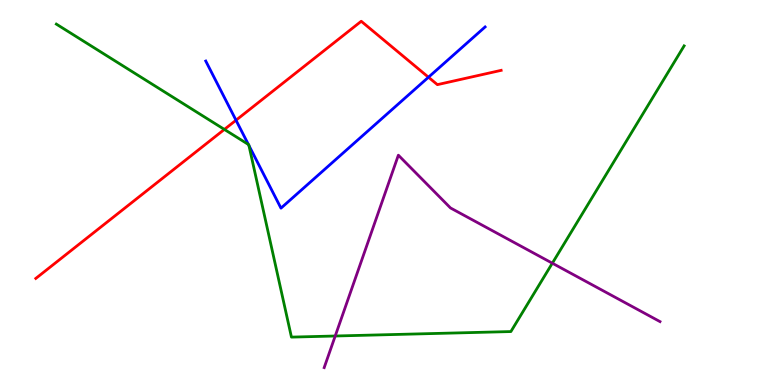[{'lines': ['blue', 'red'], 'intersections': [{'x': 3.05, 'y': 6.88}, {'x': 5.53, 'y': 7.99}]}, {'lines': ['green', 'red'], 'intersections': [{'x': 2.9, 'y': 6.64}]}, {'lines': ['purple', 'red'], 'intersections': []}, {'lines': ['blue', 'green'], 'intersections': [{'x': 3.21, 'y': 6.25}, {'x': 3.21, 'y': 6.22}]}, {'lines': ['blue', 'purple'], 'intersections': []}, {'lines': ['green', 'purple'], 'intersections': [{'x': 4.33, 'y': 1.27}, {'x': 7.13, 'y': 3.16}]}]